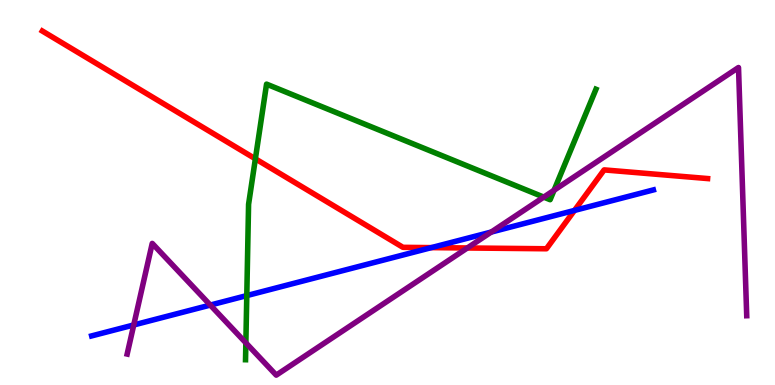[{'lines': ['blue', 'red'], 'intersections': [{'x': 5.57, 'y': 3.57}, {'x': 7.41, 'y': 4.53}]}, {'lines': ['green', 'red'], 'intersections': [{'x': 3.3, 'y': 5.87}]}, {'lines': ['purple', 'red'], 'intersections': [{'x': 6.03, 'y': 3.56}]}, {'lines': ['blue', 'green'], 'intersections': [{'x': 3.18, 'y': 2.32}]}, {'lines': ['blue', 'purple'], 'intersections': [{'x': 1.73, 'y': 1.56}, {'x': 2.71, 'y': 2.08}, {'x': 6.34, 'y': 3.97}]}, {'lines': ['green', 'purple'], 'intersections': [{'x': 3.17, 'y': 1.09}, {'x': 7.02, 'y': 4.88}, {'x': 7.15, 'y': 5.06}]}]